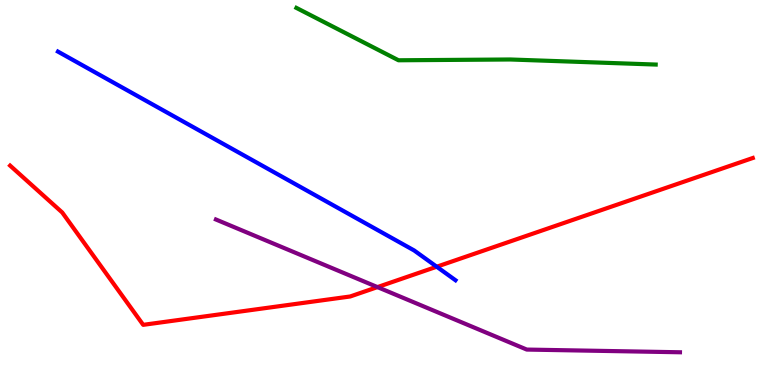[{'lines': ['blue', 'red'], 'intersections': [{'x': 5.64, 'y': 3.07}]}, {'lines': ['green', 'red'], 'intersections': []}, {'lines': ['purple', 'red'], 'intersections': [{'x': 4.87, 'y': 2.54}]}, {'lines': ['blue', 'green'], 'intersections': []}, {'lines': ['blue', 'purple'], 'intersections': []}, {'lines': ['green', 'purple'], 'intersections': []}]